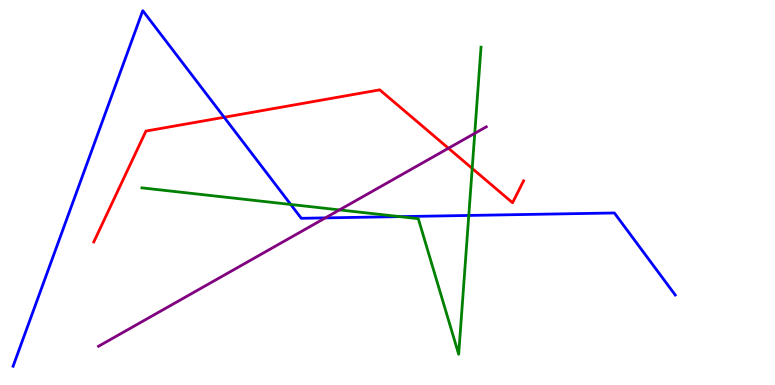[{'lines': ['blue', 'red'], 'intersections': [{'x': 2.89, 'y': 6.95}]}, {'lines': ['green', 'red'], 'intersections': [{'x': 6.09, 'y': 5.63}]}, {'lines': ['purple', 'red'], 'intersections': [{'x': 5.79, 'y': 6.15}]}, {'lines': ['blue', 'green'], 'intersections': [{'x': 3.75, 'y': 4.69}, {'x': 5.16, 'y': 4.37}, {'x': 6.05, 'y': 4.4}]}, {'lines': ['blue', 'purple'], 'intersections': [{'x': 4.2, 'y': 4.34}]}, {'lines': ['green', 'purple'], 'intersections': [{'x': 4.38, 'y': 4.55}, {'x': 6.13, 'y': 6.54}]}]